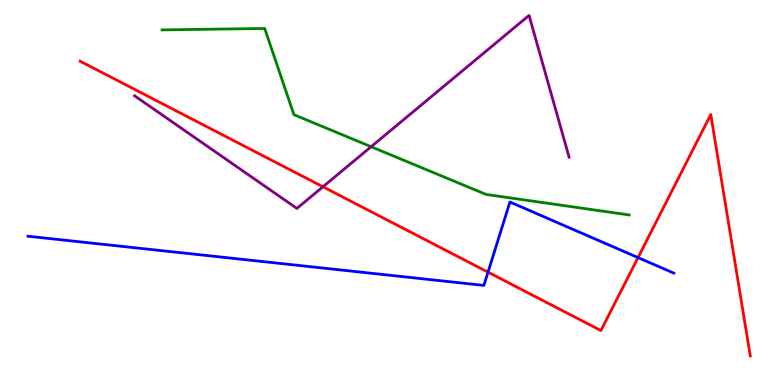[{'lines': ['blue', 'red'], 'intersections': [{'x': 6.3, 'y': 2.93}, {'x': 8.23, 'y': 3.31}]}, {'lines': ['green', 'red'], 'intersections': []}, {'lines': ['purple', 'red'], 'intersections': [{'x': 4.17, 'y': 5.15}]}, {'lines': ['blue', 'green'], 'intersections': []}, {'lines': ['blue', 'purple'], 'intersections': []}, {'lines': ['green', 'purple'], 'intersections': [{'x': 4.79, 'y': 6.19}]}]